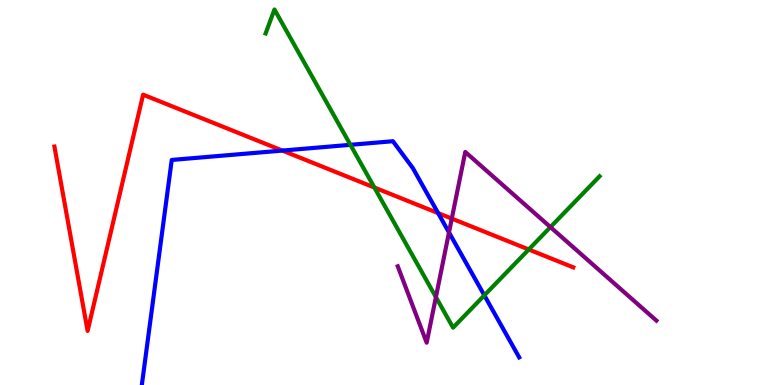[{'lines': ['blue', 'red'], 'intersections': [{'x': 3.64, 'y': 6.09}, {'x': 5.65, 'y': 4.46}]}, {'lines': ['green', 'red'], 'intersections': [{'x': 4.83, 'y': 5.13}, {'x': 6.82, 'y': 3.52}]}, {'lines': ['purple', 'red'], 'intersections': [{'x': 5.83, 'y': 4.32}]}, {'lines': ['blue', 'green'], 'intersections': [{'x': 4.52, 'y': 6.24}, {'x': 6.25, 'y': 2.33}]}, {'lines': ['blue', 'purple'], 'intersections': [{'x': 5.79, 'y': 3.96}]}, {'lines': ['green', 'purple'], 'intersections': [{'x': 5.62, 'y': 2.28}, {'x': 7.1, 'y': 4.1}]}]